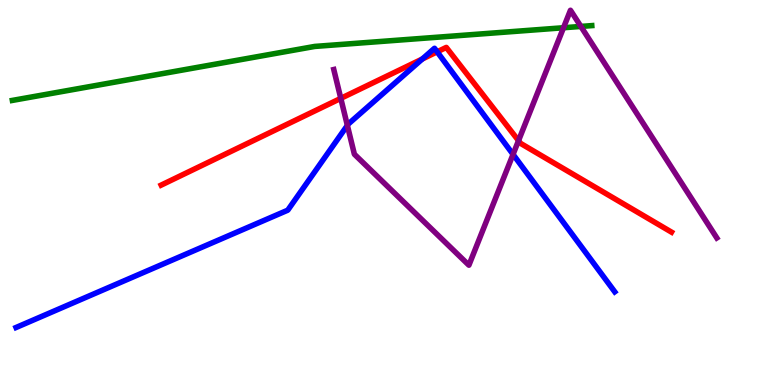[{'lines': ['blue', 'red'], 'intersections': [{'x': 5.45, 'y': 8.47}, {'x': 5.64, 'y': 8.65}]}, {'lines': ['green', 'red'], 'intersections': []}, {'lines': ['purple', 'red'], 'intersections': [{'x': 4.4, 'y': 7.45}, {'x': 6.69, 'y': 6.35}]}, {'lines': ['blue', 'green'], 'intersections': []}, {'lines': ['blue', 'purple'], 'intersections': [{'x': 4.48, 'y': 6.74}, {'x': 6.62, 'y': 5.99}]}, {'lines': ['green', 'purple'], 'intersections': [{'x': 7.27, 'y': 9.28}, {'x': 7.5, 'y': 9.31}]}]